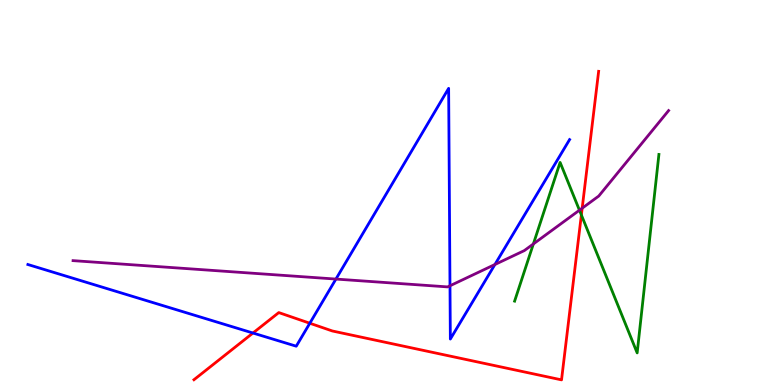[{'lines': ['blue', 'red'], 'intersections': [{'x': 3.26, 'y': 1.35}, {'x': 4.0, 'y': 1.6}]}, {'lines': ['green', 'red'], 'intersections': [{'x': 7.5, 'y': 4.42}]}, {'lines': ['purple', 'red'], 'intersections': [{'x': 7.51, 'y': 4.59}]}, {'lines': ['blue', 'green'], 'intersections': []}, {'lines': ['blue', 'purple'], 'intersections': [{'x': 4.33, 'y': 2.75}, {'x': 5.81, 'y': 2.58}, {'x': 6.39, 'y': 3.13}]}, {'lines': ['green', 'purple'], 'intersections': [{'x': 6.88, 'y': 3.66}, {'x': 7.48, 'y': 4.54}]}]